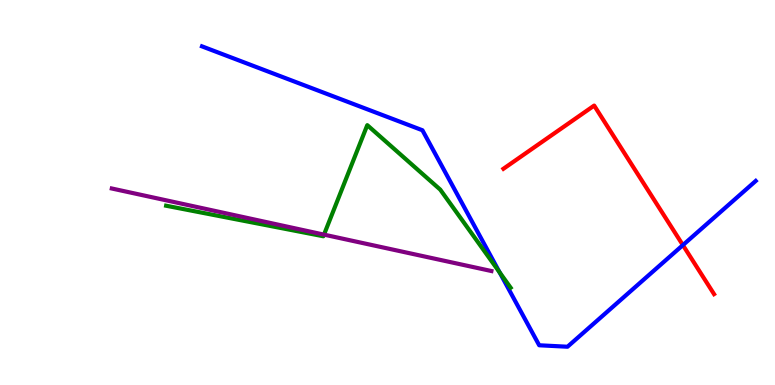[{'lines': ['blue', 'red'], 'intersections': [{'x': 8.81, 'y': 3.63}]}, {'lines': ['green', 'red'], 'intersections': []}, {'lines': ['purple', 'red'], 'intersections': []}, {'lines': ['blue', 'green'], 'intersections': [{'x': 6.45, 'y': 2.93}]}, {'lines': ['blue', 'purple'], 'intersections': []}, {'lines': ['green', 'purple'], 'intersections': [{'x': 4.18, 'y': 3.91}]}]